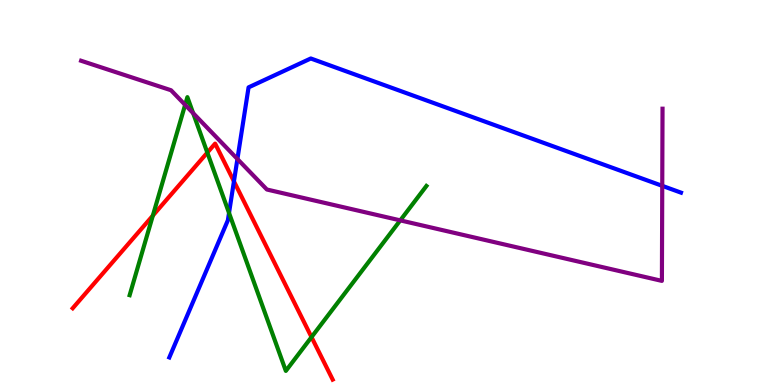[{'lines': ['blue', 'red'], 'intersections': [{'x': 3.02, 'y': 5.29}]}, {'lines': ['green', 'red'], 'intersections': [{'x': 1.97, 'y': 4.4}, {'x': 2.68, 'y': 6.04}, {'x': 4.02, 'y': 1.24}]}, {'lines': ['purple', 'red'], 'intersections': []}, {'lines': ['blue', 'green'], 'intersections': [{'x': 2.96, 'y': 4.47}]}, {'lines': ['blue', 'purple'], 'intersections': [{'x': 3.06, 'y': 5.87}, {'x': 8.55, 'y': 5.17}]}, {'lines': ['green', 'purple'], 'intersections': [{'x': 2.39, 'y': 7.28}, {'x': 2.49, 'y': 7.06}, {'x': 5.16, 'y': 4.28}]}]